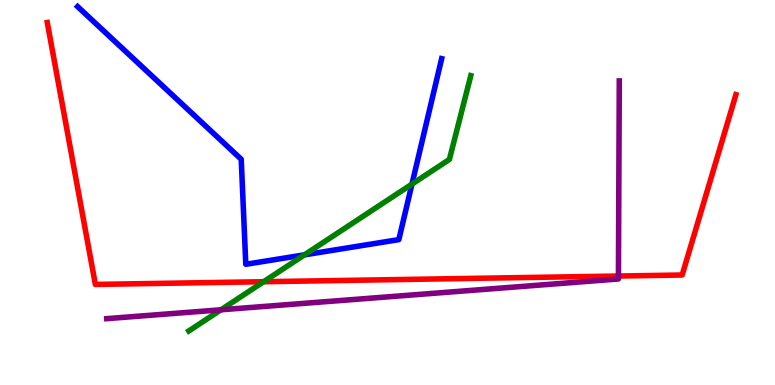[{'lines': ['blue', 'red'], 'intersections': []}, {'lines': ['green', 'red'], 'intersections': [{'x': 3.4, 'y': 2.68}]}, {'lines': ['purple', 'red'], 'intersections': [{'x': 7.98, 'y': 2.83}]}, {'lines': ['blue', 'green'], 'intersections': [{'x': 3.93, 'y': 3.38}, {'x': 5.32, 'y': 5.22}]}, {'lines': ['blue', 'purple'], 'intersections': []}, {'lines': ['green', 'purple'], 'intersections': [{'x': 2.85, 'y': 1.95}]}]